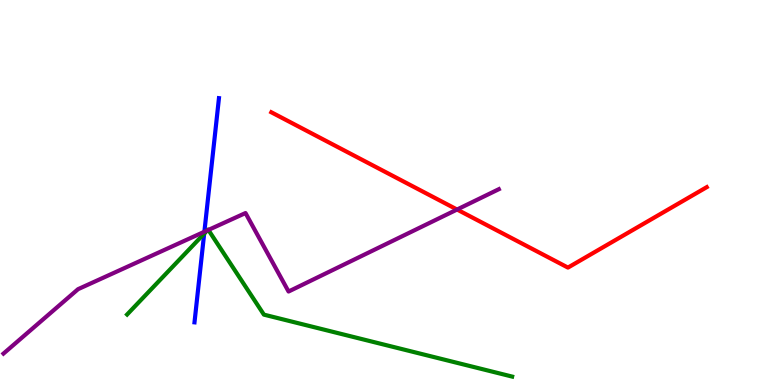[{'lines': ['blue', 'red'], 'intersections': []}, {'lines': ['green', 'red'], 'intersections': []}, {'lines': ['purple', 'red'], 'intersections': [{'x': 5.9, 'y': 4.56}]}, {'lines': ['blue', 'green'], 'intersections': [{'x': 2.63, 'y': 3.93}]}, {'lines': ['blue', 'purple'], 'intersections': [{'x': 2.64, 'y': 3.98}]}, {'lines': ['green', 'purple'], 'intersections': [{'x': 2.67, 'y': 4.01}, {'x': 2.69, 'y': 4.03}]}]